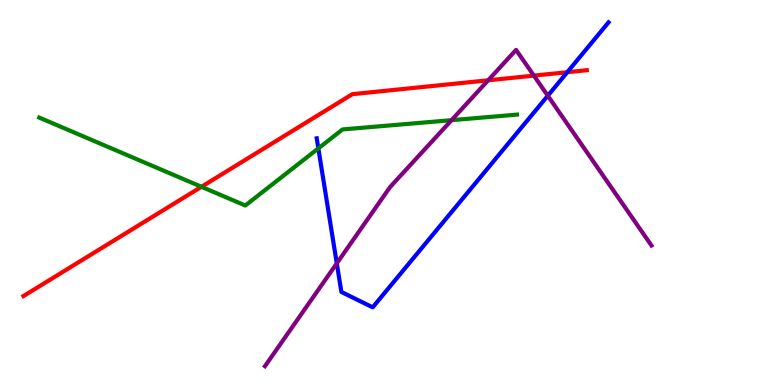[{'lines': ['blue', 'red'], 'intersections': [{'x': 7.32, 'y': 8.12}]}, {'lines': ['green', 'red'], 'intersections': [{'x': 2.6, 'y': 5.15}]}, {'lines': ['purple', 'red'], 'intersections': [{'x': 6.3, 'y': 7.91}, {'x': 6.89, 'y': 8.04}]}, {'lines': ['blue', 'green'], 'intersections': [{'x': 4.11, 'y': 6.15}]}, {'lines': ['blue', 'purple'], 'intersections': [{'x': 4.35, 'y': 3.16}, {'x': 7.07, 'y': 7.51}]}, {'lines': ['green', 'purple'], 'intersections': [{'x': 5.83, 'y': 6.88}]}]